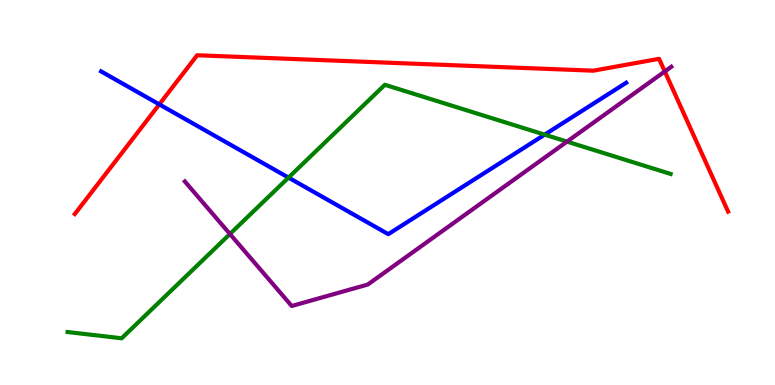[{'lines': ['blue', 'red'], 'intersections': [{'x': 2.06, 'y': 7.29}]}, {'lines': ['green', 'red'], 'intersections': []}, {'lines': ['purple', 'red'], 'intersections': [{'x': 8.58, 'y': 8.14}]}, {'lines': ['blue', 'green'], 'intersections': [{'x': 3.72, 'y': 5.39}, {'x': 7.03, 'y': 6.5}]}, {'lines': ['blue', 'purple'], 'intersections': []}, {'lines': ['green', 'purple'], 'intersections': [{'x': 2.97, 'y': 3.92}, {'x': 7.32, 'y': 6.32}]}]